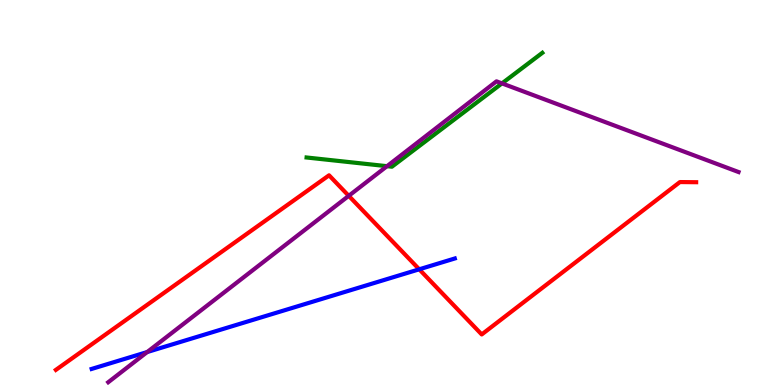[{'lines': ['blue', 'red'], 'intersections': [{'x': 5.41, 'y': 3.01}]}, {'lines': ['green', 'red'], 'intersections': []}, {'lines': ['purple', 'red'], 'intersections': [{'x': 4.5, 'y': 4.91}]}, {'lines': ['blue', 'green'], 'intersections': []}, {'lines': ['blue', 'purple'], 'intersections': [{'x': 1.9, 'y': 0.856}]}, {'lines': ['green', 'purple'], 'intersections': [{'x': 4.99, 'y': 5.68}, {'x': 6.48, 'y': 7.83}]}]